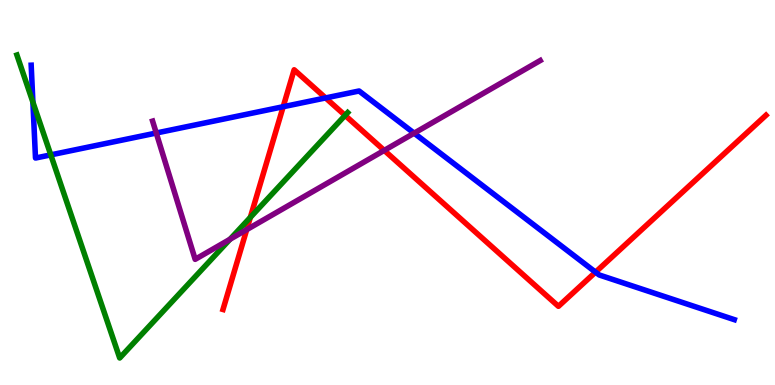[{'lines': ['blue', 'red'], 'intersections': [{'x': 3.65, 'y': 7.23}, {'x': 4.2, 'y': 7.46}, {'x': 7.68, 'y': 2.93}]}, {'lines': ['green', 'red'], 'intersections': [{'x': 3.23, 'y': 4.35}, {'x': 4.45, 'y': 7.0}]}, {'lines': ['purple', 'red'], 'intersections': [{'x': 3.18, 'y': 4.04}, {'x': 4.96, 'y': 6.09}]}, {'lines': ['blue', 'green'], 'intersections': [{'x': 0.425, 'y': 7.35}, {'x': 0.655, 'y': 5.98}]}, {'lines': ['blue', 'purple'], 'intersections': [{'x': 2.02, 'y': 6.55}, {'x': 5.34, 'y': 6.54}]}, {'lines': ['green', 'purple'], 'intersections': [{'x': 2.97, 'y': 3.79}]}]